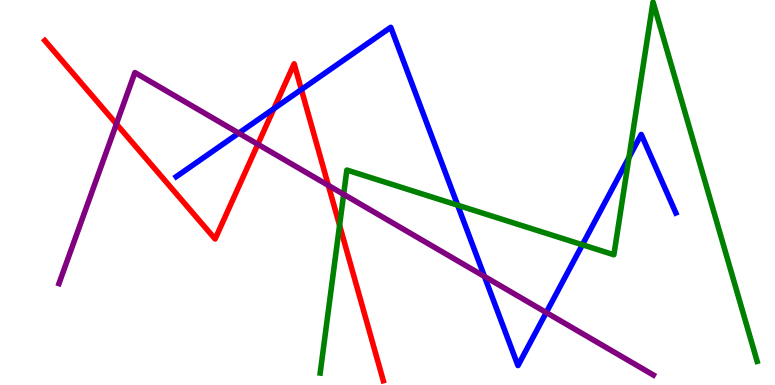[{'lines': ['blue', 'red'], 'intersections': [{'x': 3.53, 'y': 7.18}, {'x': 3.89, 'y': 7.67}]}, {'lines': ['green', 'red'], 'intersections': [{'x': 4.38, 'y': 4.15}]}, {'lines': ['purple', 'red'], 'intersections': [{'x': 1.5, 'y': 6.78}, {'x': 3.33, 'y': 6.25}, {'x': 4.24, 'y': 5.18}]}, {'lines': ['blue', 'green'], 'intersections': [{'x': 5.91, 'y': 4.67}, {'x': 7.51, 'y': 3.64}, {'x': 8.12, 'y': 5.91}]}, {'lines': ['blue', 'purple'], 'intersections': [{'x': 3.08, 'y': 6.54}, {'x': 6.25, 'y': 2.82}, {'x': 7.05, 'y': 1.88}]}, {'lines': ['green', 'purple'], 'intersections': [{'x': 4.43, 'y': 4.95}]}]